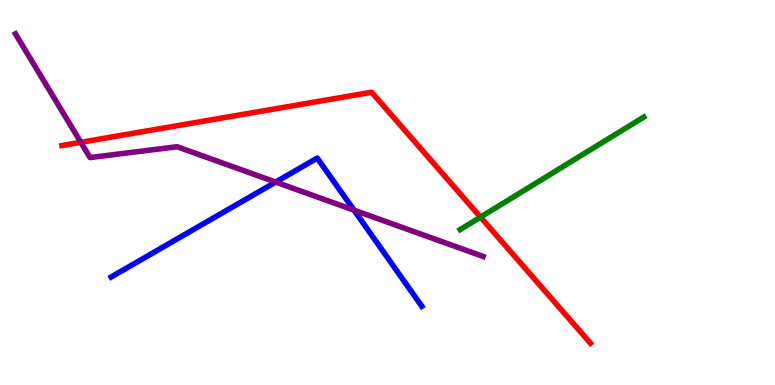[{'lines': ['blue', 'red'], 'intersections': []}, {'lines': ['green', 'red'], 'intersections': [{'x': 6.2, 'y': 4.36}]}, {'lines': ['purple', 'red'], 'intersections': [{'x': 1.04, 'y': 6.3}]}, {'lines': ['blue', 'green'], 'intersections': []}, {'lines': ['blue', 'purple'], 'intersections': [{'x': 3.56, 'y': 5.27}, {'x': 4.57, 'y': 4.54}]}, {'lines': ['green', 'purple'], 'intersections': []}]